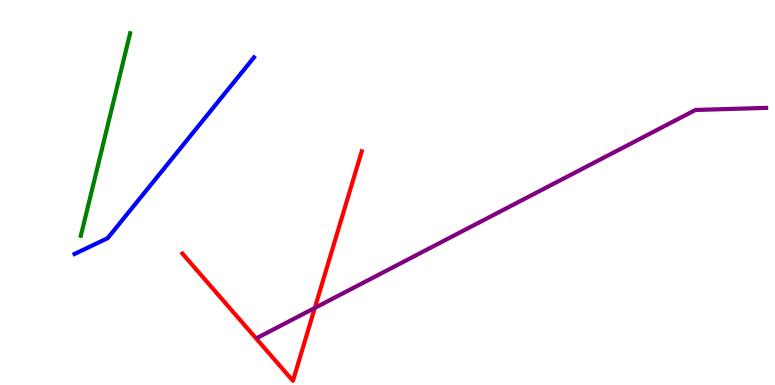[{'lines': ['blue', 'red'], 'intersections': []}, {'lines': ['green', 'red'], 'intersections': []}, {'lines': ['purple', 'red'], 'intersections': [{'x': 4.06, 'y': 2.0}]}, {'lines': ['blue', 'green'], 'intersections': []}, {'lines': ['blue', 'purple'], 'intersections': []}, {'lines': ['green', 'purple'], 'intersections': []}]